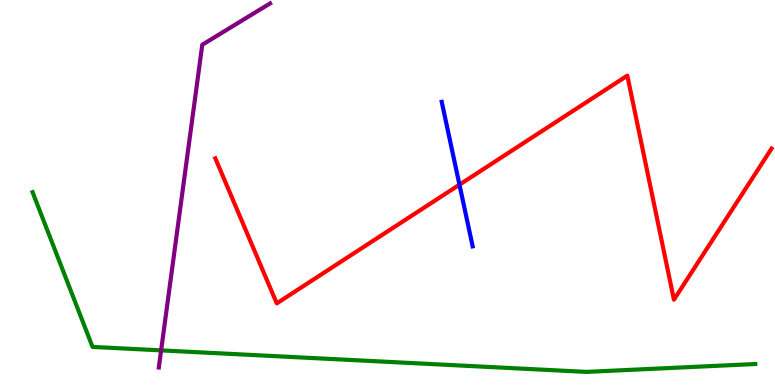[{'lines': ['blue', 'red'], 'intersections': [{'x': 5.93, 'y': 5.2}]}, {'lines': ['green', 'red'], 'intersections': []}, {'lines': ['purple', 'red'], 'intersections': []}, {'lines': ['blue', 'green'], 'intersections': []}, {'lines': ['blue', 'purple'], 'intersections': []}, {'lines': ['green', 'purple'], 'intersections': [{'x': 2.08, 'y': 0.899}]}]